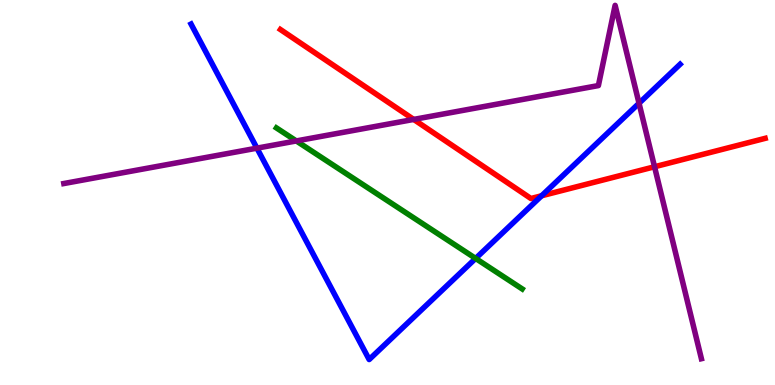[{'lines': ['blue', 'red'], 'intersections': [{'x': 6.99, 'y': 4.92}]}, {'lines': ['green', 'red'], 'intersections': []}, {'lines': ['purple', 'red'], 'intersections': [{'x': 5.34, 'y': 6.9}, {'x': 8.45, 'y': 5.67}]}, {'lines': ['blue', 'green'], 'intersections': [{'x': 6.14, 'y': 3.29}]}, {'lines': ['blue', 'purple'], 'intersections': [{'x': 3.32, 'y': 6.15}, {'x': 8.25, 'y': 7.32}]}, {'lines': ['green', 'purple'], 'intersections': [{'x': 3.82, 'y': 6.34}]}]